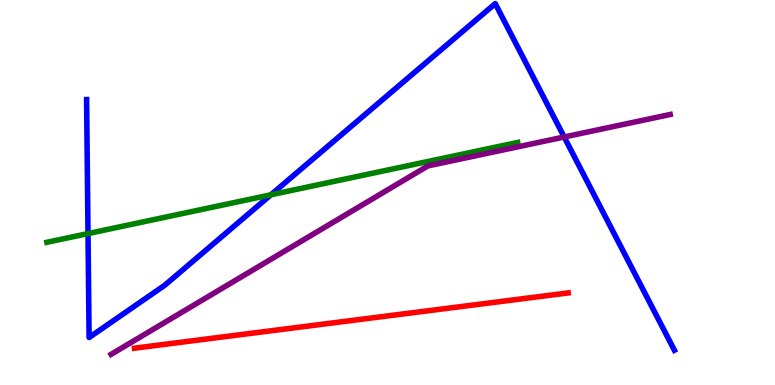[{'lines': ['blue', 'red'], 'intersections': []}, {'lines': ['green', 'red'], 'intersections': []}, {'lines': ['purple', 'red'], 'intersections': []}, {'lines': ['blue', 'green'], 'intersections': [{'x': 1.14, 'y': 3.93}, {'x': 3.5, 'y': 4.94}]}, {'lines': ['blue', 'purple'], 'intersections': [{'x': 7.28, 'y': 6.44}]}, {'lines': ['green', 'purple'], 'intersections': []}]